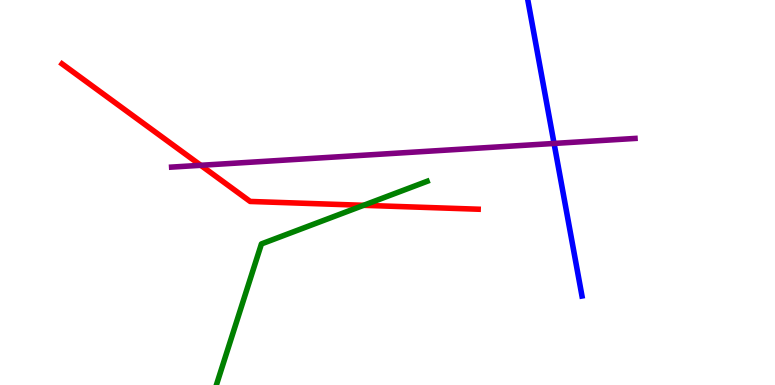[{'lines': ['blue', 'red'], 'intersections': []}, {'lines': ['green', 'red'], 'intersections': [{'x': 4.69, 'y': 4.67}]}, {'lines': ['purple', 'red'], 'intersections': [{'x': 2.59, 'y': 5.71}]}, {'lines': ['blue', 'green'], 'intersections': []}, {'lines': ['blue', 'purple'], 'intersections': [{'x': 7.15, 'y': 6.27}]}, {'lines': ['green', 'purple'], 'intersections': []}]